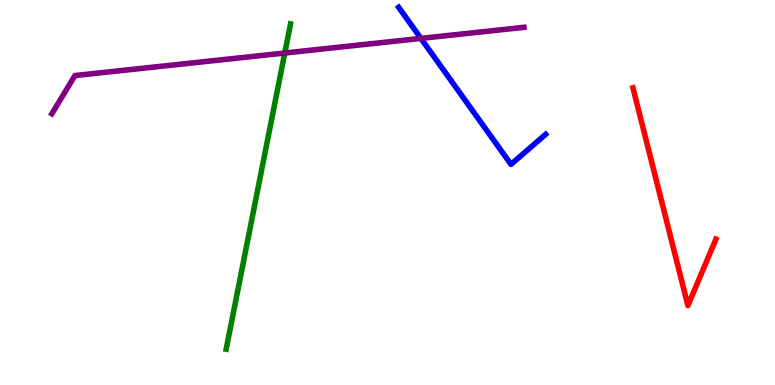[{'lines': ['blue', 'red'], 'intersections': []}, {'lines': ['green', 'red'], 'intersections': []}, {'lines': ['purple', 'red'], 'intersections': []}, {'lines': ['blue', 'green'], 'intersections': []}, {'lines': ['blue', 'purple'], 'intersections': [{'x': 5.43, 'y': 9.0}]}, {'lines': ['green', 'purple'], 'intersections': [{'x': 3.67, 'y': 8.62}]}]